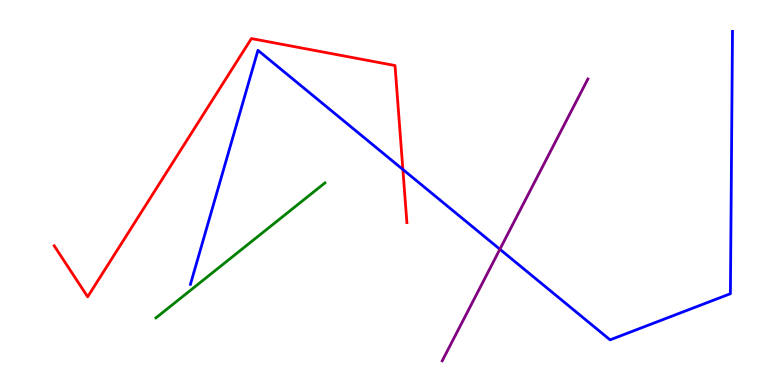[{'lines': ['blue', 'red'], 'intersections': [{'x': 5.2, 'y': 5.6}]}, {'lines': ['green', 'red'], 'intersections': []}, {'lines': ['purple', 'red'], 'intersections': []}, {'lines': ['blue', 'green'], 'intersections': []}, {'lines': ['blue', 'purple'], 'intersections': [{'x': 6.45, 'y': 3.53}]}, {'lines': ['green', 'purple'], 'intersections': []}]